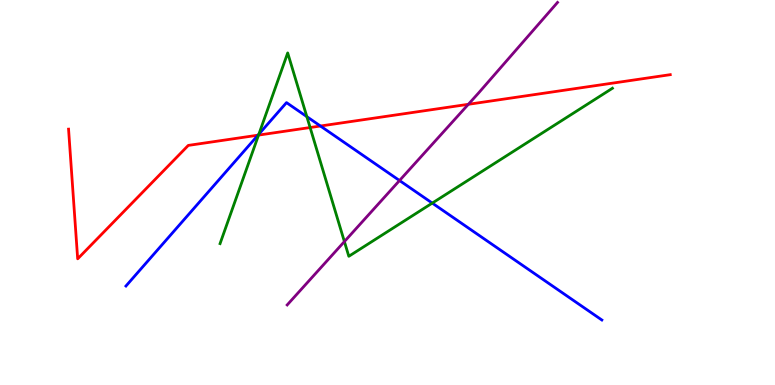[{'lines': ['blue', 'red'], 'intersections': [{'x': 3.33, 'y': 6.49}, {'x': 4.13, 'y': 6.73}]}, {'lines': ['green', 'red'], 'intersections': [{'x': 3.34, 'y': 6.49}, {'x': 4.0, 'y': 6.69}]}, {'lines': ['purple', 'red'], 'intersections': [{'x': 6.04, 'y': 7.29}]}, {'lines': ['blue', 'green'], 'intersections': [{'x': 3.34, 'y': 6.52}, {'x': 3.96, 'y': 6.97}, {'x': 5.58, 'y': 4.72}]}, {'lines': ['blue', 'purple'], 'intersections': [{'x': 5.16, 'y': 5.31}]}, {'lines': ['green', 'purple'], 'intersections': [{'x': 4.44, 'y': 3.73}]}]